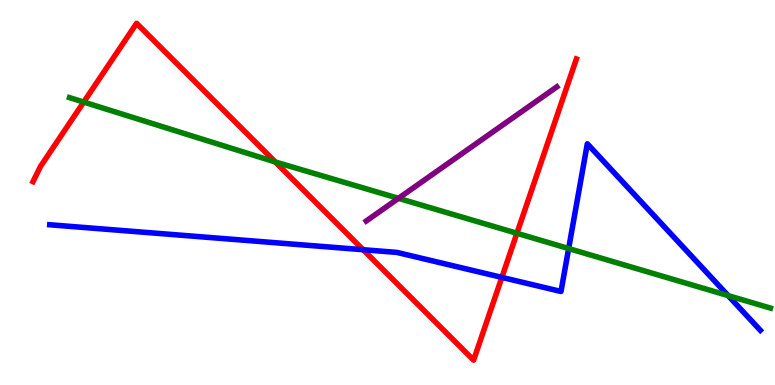[{'lines': ['blue', 'red'], 'intersections': [{'x': 4.69, 'y': 3.51}, {'x': 6.48, 'y': 2.8}]}, {'lines': ['green', 'red'], 'intersections': [{'x': 1.08, 'y': 7.35}, {'x': 3.55, 'y': 5.79}, {'x': 6.67, 'y': 3.94}]}, {'lines': ['purple', 'red'], 'intersections': []}, {'lines': ['blue', 'green'], 'intersections': [{'x': 7.34, 'y': 3.54}, {'x': 9.4, 'y': 2.32}]}, {'lines': ['blue', 'purple'], 'intersections': []}, {'lines': ['green', 'purple'], 'intersections': [{'x': 5.14, 'y': 4.85}]}]